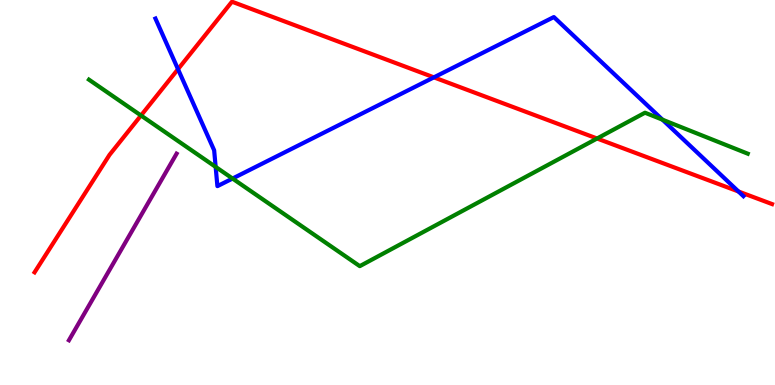[{'lines': ['blue', 'red'], 'intersections': [{'x': 2.3, 'y': 8.2}, {'x': 5.6, 'y': 7.99}, {'x': 9.53, 'y': 5.03}]}, {'lines': ['green', 'red'], 'intersections': [{'x': 1.82, 'y': 7.0}, {'x': 7.7, 'y': 6.4}]}, {'lines': ['purple', 'red'], 'intersections': []}, {'lines': ['blue', 'green'], 'intersections': [{'x': 2.78, 'y': 5.66}, {'x': 3.0, 'y': 5.36}, {'x': 8.55, 'y': 6.89}]}, {'lines': ['blue', 'purple'], 'intersections': []}, {'lines': ['green', 'purple'], 'intersections': []}]